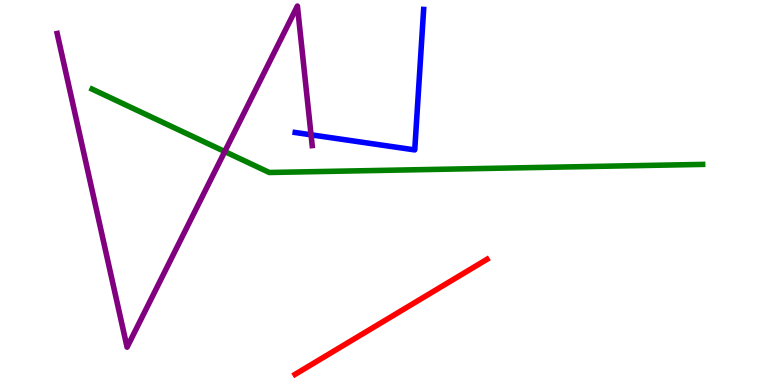[{'lines': ['blue', 'red'], 'intersections': []}, {'lines': ['green', 'red'], 'intersections': []}, {'lines': ['purple', 'red'], 'intersections': []}, {'lines': ['blue', 'green'], 'intersections': []}, {'lines': ['blue', 'purple'], 'intersections': [{'x': 4.01, 'y': 6.5}]}, {'lines': ['green', 'purple'], 'intersections': [{'x': 2.9, 'y': 6.06}]}]